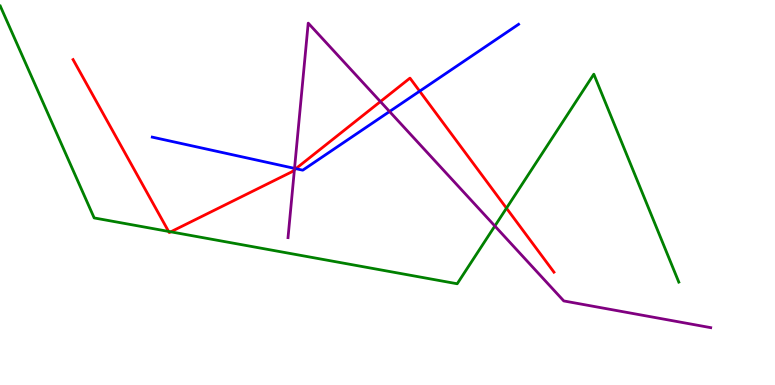[{'lines': ['blue', 'red'], 'intersections': [{'x': 3.82, 'y': 5.62}, {'x': 5.41, 'y': 7.63}]}, {'lines': ['green', 'red'], 'intersections': [{'x': 2.18, 'y': 3.99}, {'x': 2.2, 'y': 3.98}, {'x': 6.54, 'y': 4.59}]}, {'lines': ['purple', 'red'], 'intersections': [{'x': 3.8, 'y': 5.59}, {'x': 4.91, 'y': 7.36}]}, {'lines': ['blue', 'green'], 'intersections': []}, {'lines': ['blue', 'purple'], 'intersections': [{'x': 3.8, 'y': 5.63}, {'x': 5.03, 'y': 7.1}]}, {'lines': ['green', 'purple'], 'intersections': [{'x': 6.39, 'y': 4.13}]}]